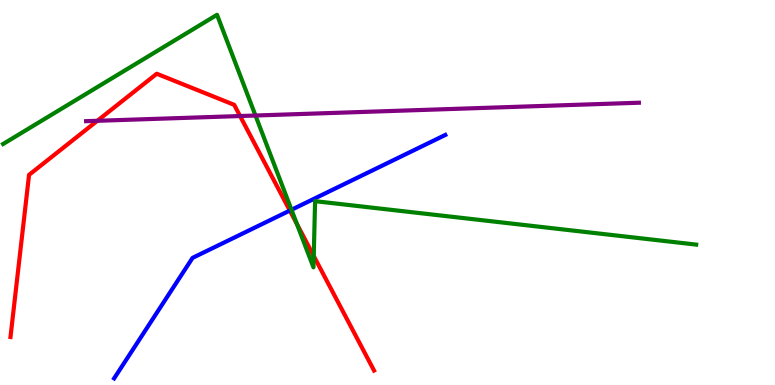[{'lines': ['blue', 'red'], 'intersections': [{'x': 3.74, 'y': 4.53}]}, {'lines': ['green', 'red'], 'intersections': [{'x': 3.83, 'y': 4.18}, {'x': 4.05, 'y': 3.35}]}, {'lines': ['purple', 'red'], 'intersections': [{'x': 1.26, 'y': 6.86}, {'x': 3.1, 'y': 6.99}]}, {'lines': ['blue', 'green'], 'intersections': [{'x': 3.76, 'y': 4.55}]}, {'lines': ['blue', 'purple'], 'intersections': []}, {'lines': ['green', 'purple'], 'intersections': [{'x': 3.3, 'y': 7.0}]}]